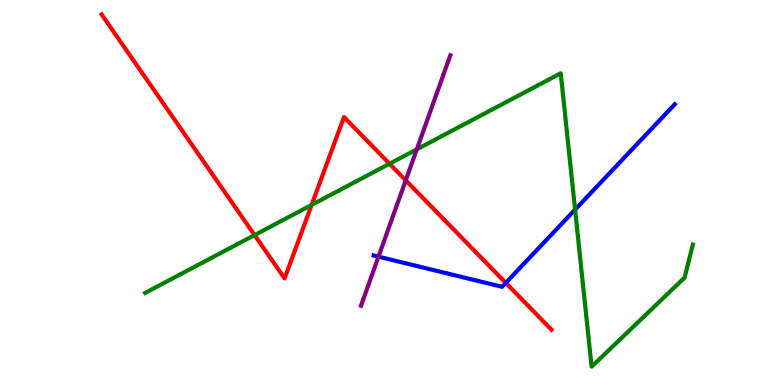[{'lines': ['blue', 'red'], 'intersections': [{'x': 6.53, 'y': 2.65}]}, {'lines': ['green', 'red'], 'intersections': [{'x': 3.28, 'y': 3.89}, {'x': 4.02, 'y': 4.68}, {'x': 5.03, 'y': 5.75}]}, {'lines': ['purple', 'red'], 'intersections': [{'x': 5.24, 'y': 5.32}]}, {'lines': ['blue', 'green'], 'intersections': [{'x': 7.42, 'y': 4.56}]}, {'lines': ['blue', 'purple'], 'intersections': [{'x': 4.88, 'y': 3.33}]}, {'lines': ['green', 'purple'], 'intersections': [{'x': 5.38, 'y': 6.12}]}]